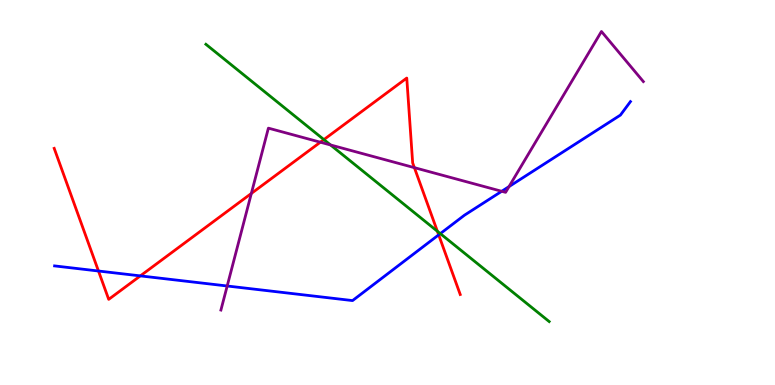[{'lines': ['blue', 'red'], 'intersections': [{'x': 1.27, 'y': 2.96}, {'x': 1.81, 'y': 2.83}, {'x': 5.66, 'y': 3.9}]}, {'lines': ['green', 'red'], 'intersections': [{'x': 4.18, 'y': 6.37}, {'x': 5.64, 'y': 3.99}]}, {'lines': ['purple', 'red'], 'intersections': [{'x': 3.24, 'y': 4.98}, {'x': 4.13, 'y': 6.31}, {'x': 5.35, 'y': 5.65}]}, {'lines': ['blue', 'green'], 'intersections': [{'x': 5.68, 'y': 3.93}]}, {'lines': ['blue', 'purple'], 'intersections': [{'x': 2.93, 'y': 2.57}, {'x': 6.47, 'y': 5.03}, {'x': 6.57, 'y': 5.15}]}, {'lines': ['green', 'purple'], 'intersections': [{'x': 4.26, 'y': 6.23}]}]